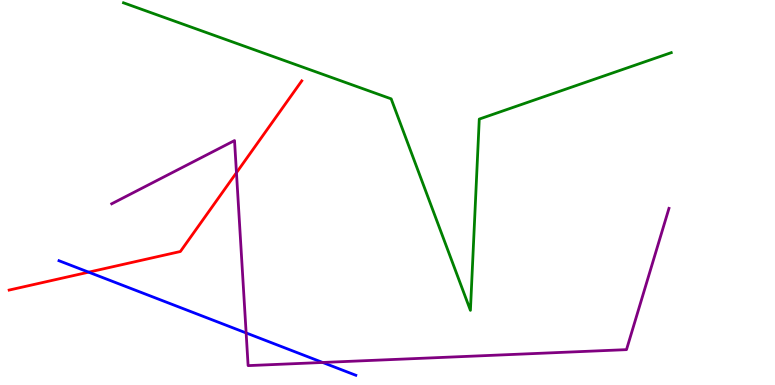[{'lines': ['blue', 'red'], 'intersections': [{'x': 1.14, 'y': 2.93}]}, {'lines': ['green', 'red'], 'intersections': []}, {'lines': ['purple', 'red'], 'intersections': [{'x': 3.05, 'y': 5.51}]}, {'lines': ['blue', 'green'], 'intersections': []}, {'lines': ['blue', 'purple'], 'intersections': [{'x': 3.18, 'y': 1.35}, {'x': 4.16, 'y': 0.585}]}, {'lines': ['green', 'purple'], 'intersections': []}]